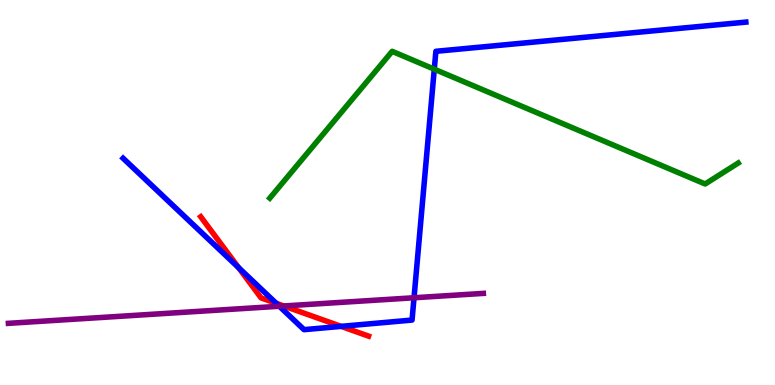[{'lines': ['blue', 'red'], 'intersections': [{'x': 3.08, 'y': 3.05}, {'x': 3.56, 'y': 2.12}, {'x': 4.4, 'y': 1.52}]}, {'lines': ['green', 'red'], 'intersections': []}, {'lines': ['purple', 'red'], 'intersections': [{'x': 3.66, 'y': 2.05}]}, {'lines': ['blue', 'green'], 'intersections': [{'x': 5.6, 'y': 8.2}]}, {'lines': ['blue', 'purple'], 'intersections': [{'x': 3.6, 'y': 2.05}, {'x': 5.34, 'y': 2.27}]}, {'lines': ['green', 'purple'], 'intersections': []}]